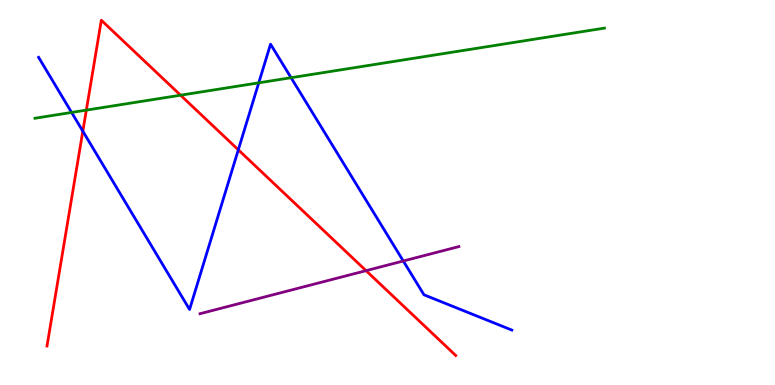[{'lines': ['blue', 'red'], 'intersections': [{'x': 1.07, 'y': 6.59}, {'x': 3.07, 'y': 6.11}]}, {'lines': ['green', 'red'], 'intersections': [{'x': 1.11, 'y': 7.14}, {'x': 2.33, 'y': 7.53}]}, {'lines': ['purple', 'red'], 'intersections': [{'x': 4.72, 'y': 2.97}]}, {'lines': ['blue', 'green'], 'intersections': [{'x': 0.924, 'y': 7.08}, {'x': 3.34, 'y': 7.85}, {'x': 3.76, 'y': 7.98}]}, {'lines': ['blue', 'purple'], 'intersections': [{'x': 5.2, 'y': 3.22}]}, {'lines': ['green', 'purple'], 'intersections': []}]